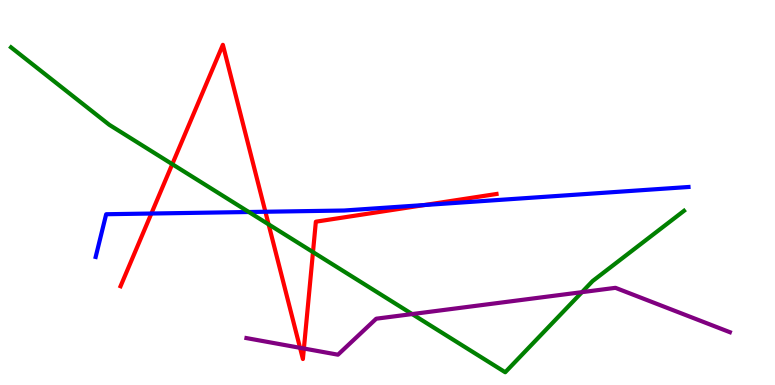[{'lines': ['blue', 'red'], 'intersections': [{'x': 1.95, 'y': 4.45}, {'x': 3.42, 'y': 4.5}, {'x': 5.48, 'y': 4.67}]}, {'lines': ['green', 'red'], 'intersections': [{'x': 2.22, 'y': 5.74}, {'x': 3.47, 'y': 4.17}, {'x': 4.04, 'y': 3.45}]}, {'lines': ['purple', 'red'], 'intersections': [{'x': 3.87, 'y': 0.966}, {'x': 3.92, 'y': 0.948}]}, {'lines': ['blue', 'green'], 'intersections': [{'x': 3.21, 'y': 4.49}]}, {'lines': ['blue', 'purple'], 'intersections': []}, {'lines': ['green', 'purple'], 'intersections': [{'x': 5.32, 'y': 1.84}, {'x': 7.51, 'y': 2.41}]}]